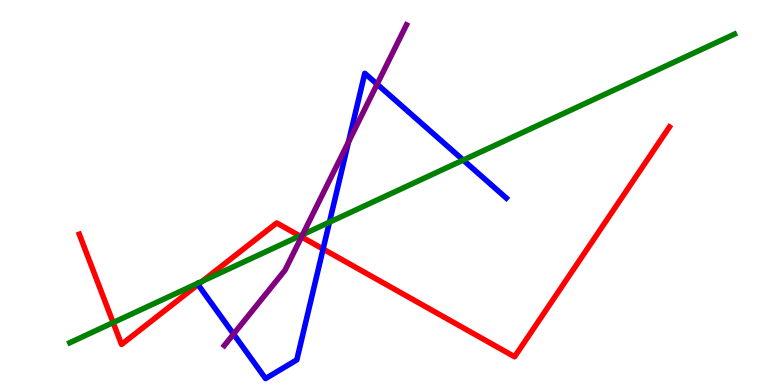[{'lines': ['blue', 'red'], 'intersections': [{'x': 2.55, 'y': 2.61}, {'x': 4.17, 'y': 3.53}]}, {'lines': ['green', 'red'], 'intersections': [{'x': 1.46, 'y': 1.62}, {'x': 2.61, 'y': 2.7}, {'x': 3.87, 'y': 3.87}]}, {'lines': ['purple', 'red'], 'intersections': [{'x': 3.89, 'y': 3.85}]}, {'lines': ['blue', 'green'], 'intersections': [{'x': 4.25, 'y': 4.23}, {'x': 5.98, 'y': 5.84}]}, {'lines': ['blue', 'purple'], 'intersections': [{'x': 3.01, 'y': 1.32}, {'x': 4.5, 'y': 6.31}, {'x': 4.87, 'y': 7.81}]}, {'lines': ['green', 'purple'], 'intersections': [{'x': 3.91, 'y': 3.91}]}]